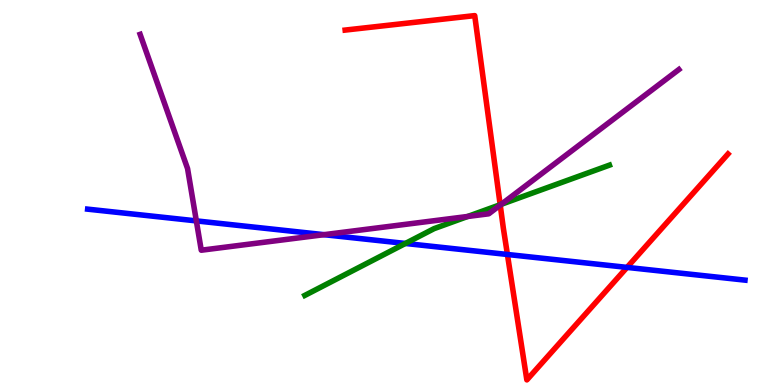[{'lines': ['blue', 'red'], 'intersections': [{'x': 6.55, 'y': 3.39}, {'x': 8.09, 'y': 3.05}]}, {'lines': ['green', 'red'], 'intersections': [{'x': 6.45, 'y': 4.68}]}, {'lines': ['purple', 'red'], 'intersections': [{'x': 6.45, 'y': 4.67}]}, {'lines': ['blue', 'green'], 'intersections': [{'x': 5.23, 'y': 3.68}]}, {'lines': ['blue', 'purple'], 'intersections': [{'x': 2.53, 'y': 4.26}, {'x': 4.18, 'y': 3.9}]}, {'lines': ['green', 'purple'], 'intersections': [{'x': 6.03, 'y': 4.38}, {'x': 6.47, 'y': 4.69}]}]